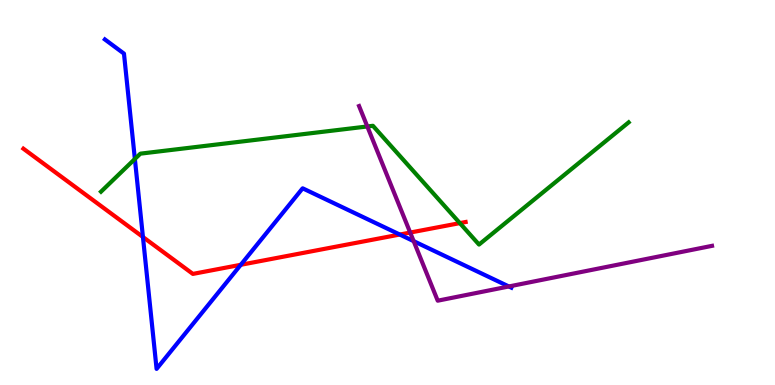[{'lines': ['blue', 'red'], 'intersections': [{'x': 1.84, 'y': 3.84}, {'x': 3.11, 'y': 3.12}, {'x': 5.16, 'y': 3.91}]}, {'lines': ['green', 'red'], 'intersections': [{'x': 5.93, 'y': 4.2}]}, {'lines': ['purple', 'red'], 'intersections': [{'x': 5.29, 'y': 3.96}]}, {'lines': ['blue', 'green'], 'intersections': [{'x': 1.74, 'y': 5.87}]}, {'lines': ['blue', 'purple'], 'intersections': [{'x': 5.34, 'y': 3.74}, {'x': 6.57, 'y': 2.56}]}, {'lines': ['green', 'purple'], 'intersections': [{'x': 4.74, 'y': 6.72}]}]